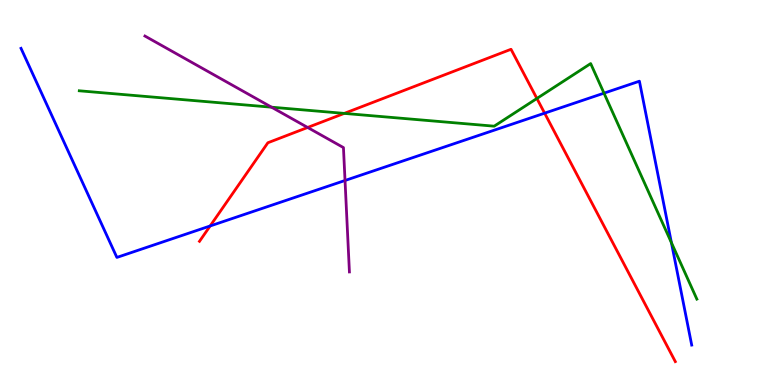[{'lines': ['blue', 'red'], 'intersections': [{'x': 2.71, 'y': 4.13}, {'x': 7.03, 'y': 7.06}]}, {'lines': ['green', 'red'], 'intersections': [{'x': 4.44, 'y': 7.05}, {'x': 6.93, 'y': 7.44}]}, {'lines': ['purple', 'red'], 'intersections': [{'x': 3.97, 'y': 6.69}]}, {'lines': ['blue', 'green'], 'intersections': [{'x': 7.79, 'y': 7.58}, {'x': 8.66, 'y': 3.7}]}, {'lines': ['blue', 'purple'], 'intersections': [{'x': 4.45, 'y': 5.31}]}, {'lines': ['green', 'purple'], 'intersections': [{'x': 3.5, 'y': 7.22}]}]